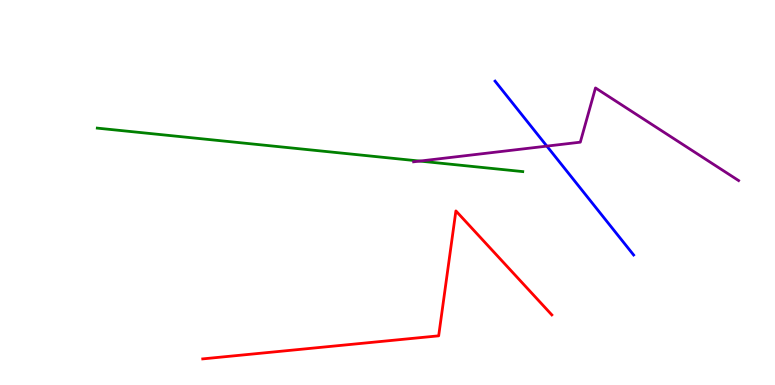[{'lines': ['blue', 'red'], 'intersections': []}, {'lines': ['green', 'red'], 'intersections': []}, {'lines': ['purple', 'red'], 'intersections': []}, {'lines': ['blue', 'green'], 'intersections': []}, {'lines': ['blue', 'purple'], 'intersections': [{'x': 7.06, 'y': 6.2}]}, {'lines': ['green', 'purple'], 'intersections': [{'x': 5.42, 'y': 5.82}]}]